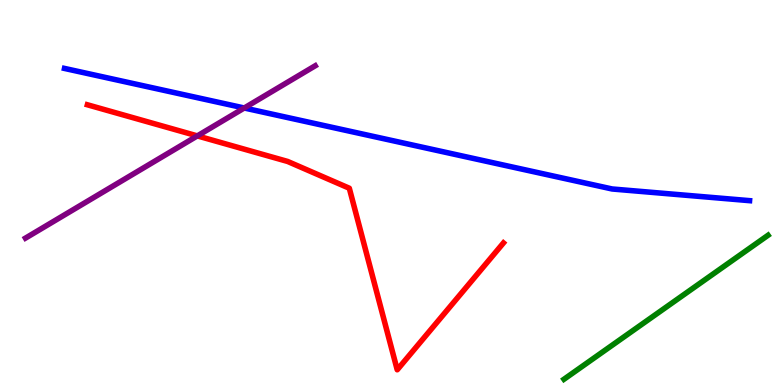[{'lines': ['blue', 'red'], 'intersections': []}, {'lines': ['green', 'red'], 'intersections': []}, {'lines': ['purple', 'red'], 'intersections': [{'x': 2.55, 'y': 6.47}]}, {'lines': ['blue', 'green'], 'intersections': []}, {'lines': ['blue', 'purple'], 'intersections': [{'x': 3.15, 'y': 7.19}]}, {'lines': ['green', 'purple'], 'intersections': []}]